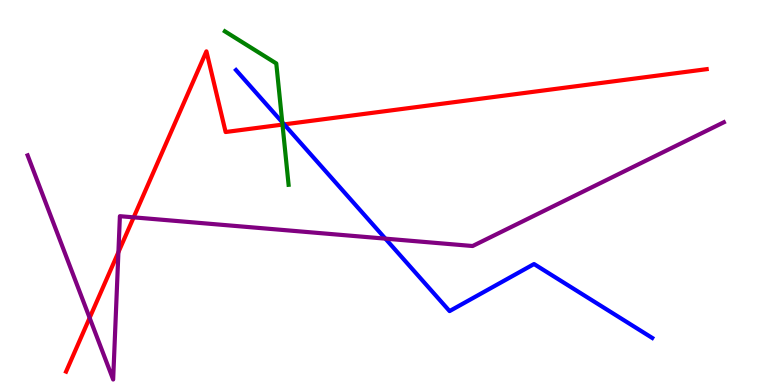[{'lines': ['blue', 'red'], 'intersections': [{'x': 3.67, 'y': 6.77}]}, {'lines': ['green', 'red'], 'intersections': [{'x': 3.64, 'y': 6.76}]}, {'lines': ['purple', 'red'], 'intersections': [{'x': 1.16, 'y': 1.74}, {'x': 1.53, 'y': 3.45}, {'x': 1.72, 'y': 4.35}]}, {'lines': ['blue', 'green'], 'intersections': [{'x': 3.64, 'y': 6.83}]}, {'lines': ['blue', 'purple'], 'intersections': [{'x': 4.97, 'y': 3.8}]}, {'lines': ['green', 'purple'], 'intersections': []}]